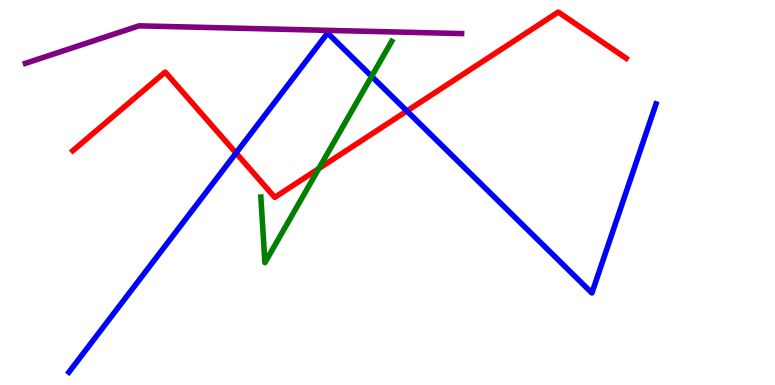[{'lines': ['blue', 'red'], 'intersections': [{'x': 3.05, 'y': 6.02}, {'x': 5.25, 'y': 7.12}]}, {'lines': ['green', 'red'], 'intersections': [{'x': 4.11, 'y': 5.62}]}, {'lines': ['purple', 'red'], 'intersections': []}, {'lines': ['blue', 'green'], 'intersections': [{'x': 4.8, 'y': 8.02}]}, {'lines': ['blue', 'purple'], 'intersections': []}, {'lines': ['green', 'purple'], 'intersections': []}]